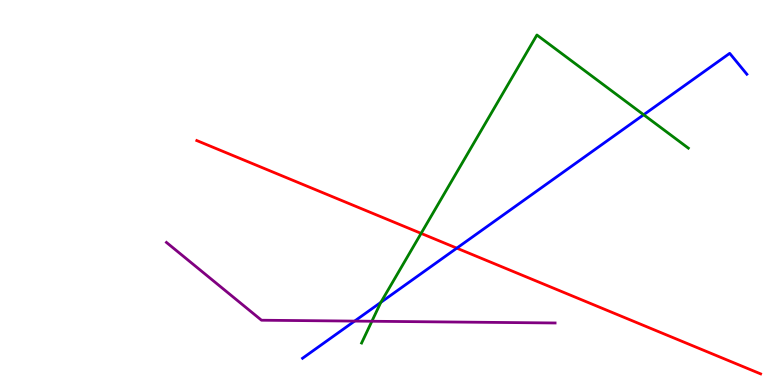[{'lines': ['blue', 'red'], 'intersections': [{'x': 5.89, 'y': 3.55}]}, {'lines': ['green', 'red'], 'intersections': [{'x': 5.43, 'y': 3.94}]}, {'lines': ['purple', 'red'], 'intersections': []}, {'lines': ['blue', 'green'], 'intersections': [{'x': 4.91, 'y': 2.15}, {'x': 8.31, 'y': 7.02}]}, {'lines': ['blue', 'purple'], 'intersections': [{'x': 4.58, 'y': 1.66}]}, {'lines': ['green', 'purple'], 'intersections': [{'x': 4.8, 'y': 1.66}]}]